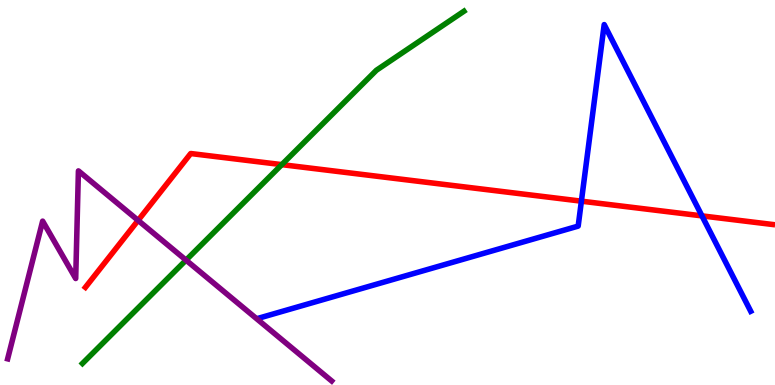[{'lines': ['blue', 'red'], 'intersections': [{'x': 7.5, 'y': 4.77}, {'x': 9.06, 'y': 4.39}]}, {'lines': ['green', 'red'], 'intersections': [{'x': 3.64, 'y': 5.72}]}, {'lines': ['purple', 'red'], 'intersections': [{'x': 1.78, 'y': 4.28}]}, {'lines': ['blue', 'green'], 'intersections': []}, {'lines': ['blue', 'purple'], 'intersections': []}, {'lines': ['green', 'purple'], 'intersections': [{'x': 2.4, 'y': 3.24}]}]